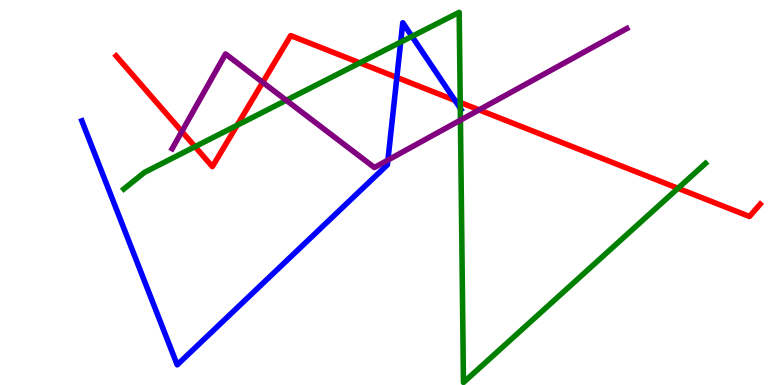[{'lines': ['blue', 'red'], 'intersections': [{'x': 5.12, 'y': 7.99}, {'x': 5.87, 'y': 7.39}]}, {'lines': ['green', 'red'], 'intersections': [{'x': 2.52, 'y': 6.19}, {'x': 3.06, 'y': 6.75}, {'x': 4.64, 'y': 8.37}, {'x': 5.94, 'y': 7.34}, {'x': 8.75, 'y': 5.11}]}, {'lines': ['purple', 'red'], 'intersections': [{'x': 2.35, 'y': 6.58}, {'x': 3.39, 'y': 7.86}, {'x': 6.18, 'y': 7.15}]}, {'lines': ['blue', 'green'], 'intersections': [{'x': 5.17, 'y': 8.91}, {'x': 5.32, 'y': 9.06}, {'x': 5.94, 'y': 7.19}]}, {'lines': ['blue', 'purple'], 'intersections': [{'x': 5.01, 'y': 5.84}]}, {'lines': ['green', 'purple'], 'intersections': [{'x': 3.69, 'y': 7.4}, {'x': 5.94, 'y': 6.88}]}]